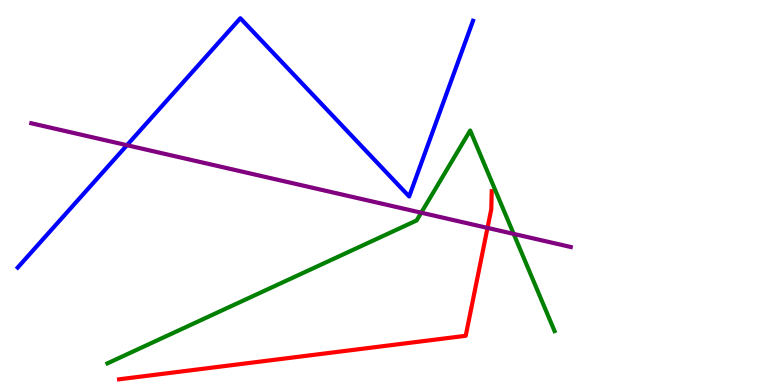[{'lines': ['blue', 'red'], 'intersections': []}, {'lines': ['green', 'red'], 'intersections': []}, {'lines': ['purple', 'red'], 'intersections': [{'x': 6.29, 'y': 4.08}]}, {'lines': ['blue', 'green'], 'intersections': []}, {'lines': ['blue', 'purple'], 'intersections': [{'x': 1.64, 'y': 6.23}]}, {'lines': ['green', 'purple'], 'intersections': [{'x': 5.44, 'y': 4.48}, {'x': 6.63, 'y': 3.92}]}]